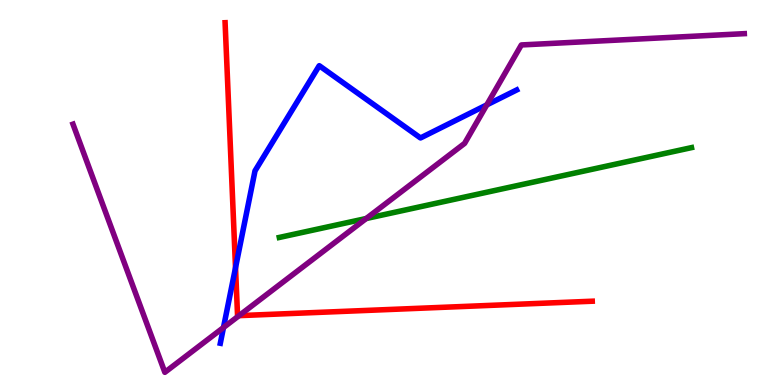[{'lines': ['blue', 'red'], 'intersections': [{'x': 3.04, 'y': 3.05}]}, {'lines': ['green', 'red'], 'intersections': []}, {'lines': ['purple', 'red'], 'intersections': [{'x': 3.08, 'y': 1.8}]}, {'lines': ['blue', 'green'], 'intersections': []}, {'lines': ['blue', 'purple'], 'intersections': [{'x': 2.88, 'y': 1.49}, {'x': 6.28, 'y': 7.28}]}, {'lines': ['green', 'purple'], 'intersections': [{'x': 4.73, 'y': 4.32}]}]